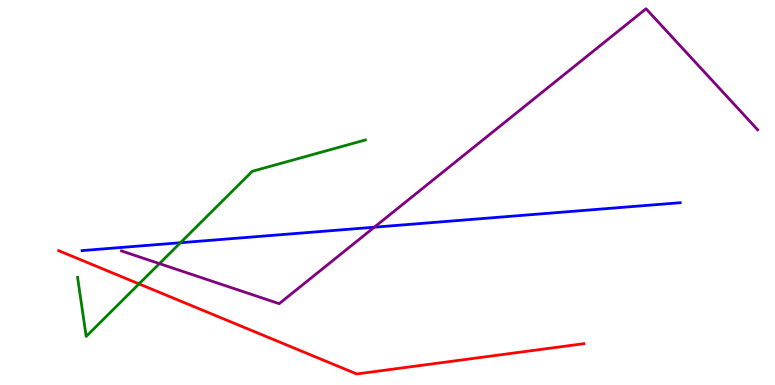[{'lines': ['blue', 'red'], 'intersections': []}, {'lines': ['green', 'red'], 'intersections': [{'x': 1.79, 'y': 2.63}]}, {'lines': ['purple', 'red'], 'intersections': []}, {'lines': ['blue', 'green'], 'intersections': [{'x': 2.33, 'y': 3.7}]}, {'lines': ['blue', 'purple'], 'intersections': [{'x': 4.83, 'y': 4.1}]}, {'lines': ['green', 'purple'], 'intersections': [{'x': 2.06, 'y': 3.15}]}]